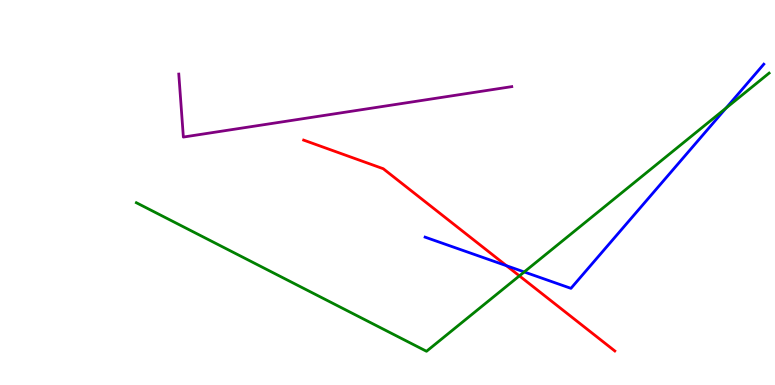[{'lines': ['blue', 'red'], 'intersections': [{'x': 6.54, 'y': 3.1}]}, {'lines': ['green', 'red'], 'intersections': [{'x': 6.7, 'y': 2.83}]}, {'lines': ['purple', 'red'], 'intersections': []}, {'lines': ['blue', 'green'], 'intersections': [{'x': 6.76, 'y': 2.94}, {'x': 9.37, 'y': 7.19}]}, {'lines': ['blue', 'purple'], 'intersections': []}, {'lines': ['green', 'purple'], 'intersections': []}]